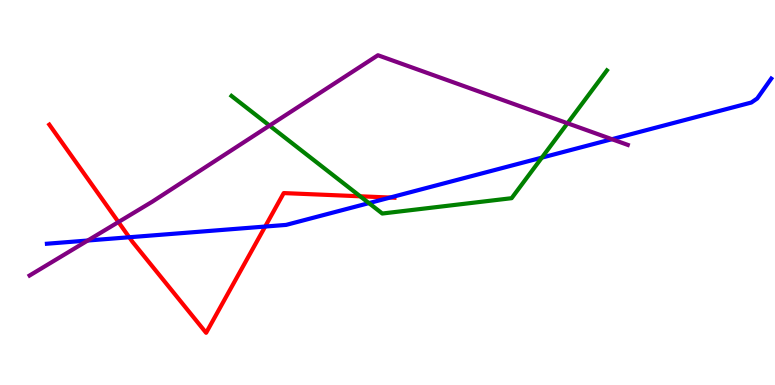[{'lines': ['blue', 'red'], 'intersections': [{'x': 1.67, 'y': 3.84}, {'x': 3.42, 'y': 4.12}, {'x': 5.03, 'y': 4.87}]}, {'lines': ['green', 'red'], 'intersections': [{'x': 4.65, 'y': 4.9}]}, {'lines': ['purple', 'red'], 'intersections': [{'x': 1.53, 'y': 4.23}]}, {'lines': ['blue', 'green'], 'intersections': [{'x': 4.76, 'y': 4.72}, {'x': 6.99, 'y': 5.91}]}, {'lines': ['blue', 'purple'], 'intersections': [{'x': 1.13, 'y': 3.75}, {'x': 7.9, 'y': 6.38}]}, {'lines': ['green', 'purple'], 'intersections': [{'x': 3.48, 'y': 6.74}, {'x': 7.32, 'y': 6.8}]}]